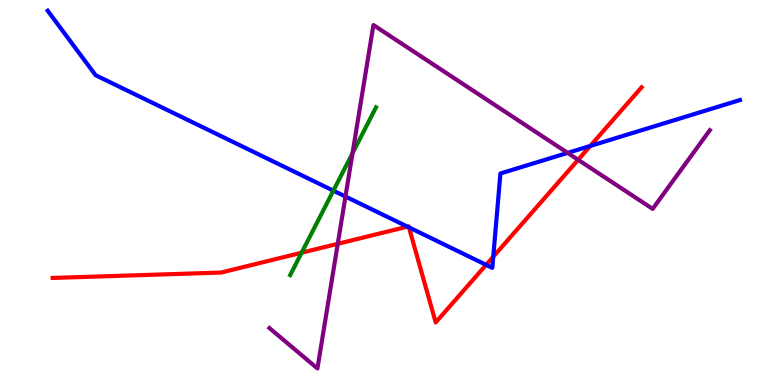[{'lines': ['blue', 'red'], 'intersections': [{'x': 5.26, 'y': 4.11}, {'x': 5.28, 'y': 4.09}, {'x': 6.27, 'y': 3.12}, {'x': 6.36, 'y': 3.33}, {'x': 7.62, 'y': 6.21}]}, {'lines': ['green', 'red'], 'intersections': [{'x': 3.89, 'y': 3.44}]}, {'lines': ['purple', 'red'], 'intersections': [{'x': 4.36, 'y': 3.67}, {'x': 7.46, 'y': 5.85}]}, {'lines': ['blue', 'green'], 'intersections': [{'x': 4.3, 'y': 5.05}]}, {'lines': ['blue', 'purple'], 'intersections': [{'x': 4.46, 'y': 4.9}, {'x': 7.32, 'y': 6.03}]}, {'lines': ['green', 'purple'], 'intersections': [{'x': 4.55, 'y': 6.02}]}]